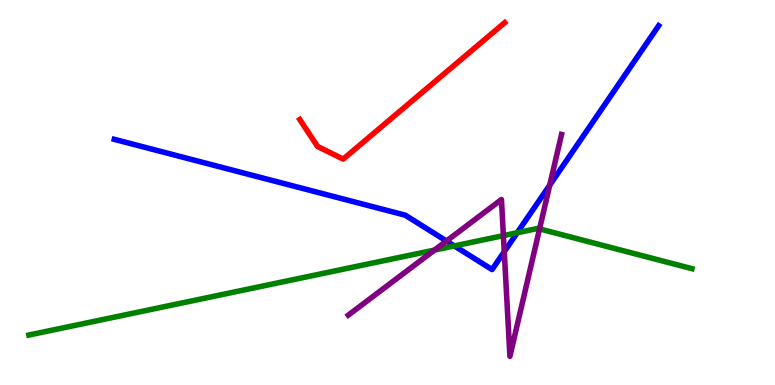[{'lines': ['blue', 'red'], 'intersections': []}, {'lines': ['green', 'red'], 'intersections': []}, {'lines': ['purple', 'red'], 'intersections': []}, {'lines': ['blue', 'green'], 'intersections': [{'x': 5.86, 'y': 3.61}, {'x': 6.67, 'y': 3.95}]}, {'lines': ['blue', 'purple'], 'intersections': [{'x': 5.76, 'y': 3.74}, {'x': 6.51, 'y': 3.46}, {'x': 7.09, 'y': 5.19}]}, {'lines': ['green', 'purple'], 'intersections': [{'x': 5.61, 'y': 3.5}, {'x': 6.5, 'y': 3.88}, {'x': 6.96, 'y': 4.05}]}]